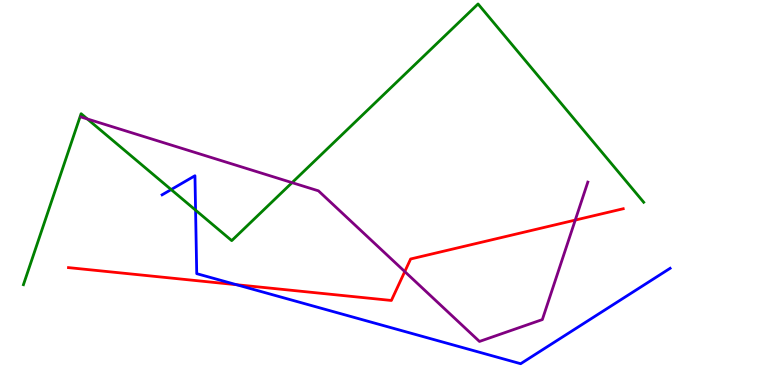[{'lines': ['blue', 'red'], 'intersections': [{'x': 3.05, 'y': 2.61}]}, {'lines': ['green', 'red'], 'intersections': []}, {'lines': ['purple', 'red'], 'intersections': [{'x': 5.22, 'y': 2.95}, {'x': 7.42, 'y': 4.28}]}, {'lines': ['blue', 'green'], 'intersections': [{'x': 2.21, 'y': 5.08}, {'x': 2.52, 'y': 4.54}]}, {'lines': ['blue', 'purple'], 'intersections': []}, {'lines': ['green', 'purple'], 'intersections': [{'x': 1.13, 'y': 6.91}, {'x': 3.77, 'y': 5.26}]}]